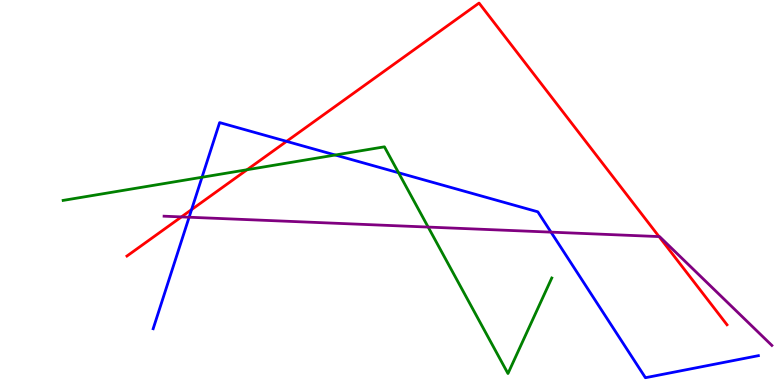[{'lines': ['blue', 'red'], 'intersections': [{'x': 2.47, 'y': 4.56}, {'x': 3.7, 'y': 6.33}]}, {'lines': ['green', 'red'], 'intersections': [{'x': 3.19, 'y': 5.59}]}, {'lines': ['purple', 'red'], 'intersections': [{'x': 2.34, 'y': 4.37}, {'x': 8.5, 'y': 3.85}]}, {'lines': ['blue', 'green'], 'intersections': [{'x': 2.61, 'y': 5.4}, {'x': 4.33, 'y': 5.97}, {'x': 5.14, 'y': 5.51}]}, {'lines': ['blue', 'purple'], 'intersections': [{'x': 2.44, 'y': 4.36}, {'x': 7.11, 'y': 3.97}]}, {'lines': ['green', 'purple'], 'intersections': [{'x': 5.52, 'y': 4.1}]}]